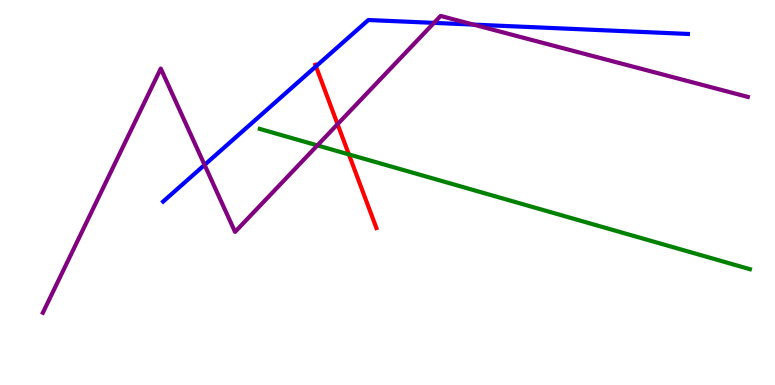[{'lines': ['blue', 'red'], 'intersections': [{'x': 4.08, 'y': 8.28}]}, {'lines': ['green', 'red'], 'intersections': [{'x': 4.5, 'y': 5.99}]}, {'lines': ['purple', 'red'], 'intersections': [{'x': 4.36, 'y': 6.77}]}, {'lines': ['blue', 'green'], 'intersections': []}, {'lines': ['blue', 'purple'], 'intersections': [{'x': 2.64, 'y': 5.72}, {'x': 5.6, 'y': 9.41}, {'x': 6.11, 'y': 9.36}]}, {'lines': ['green', 'purple'], 'intersections': [{'x': 4.1, 'y': 6.22}]}]